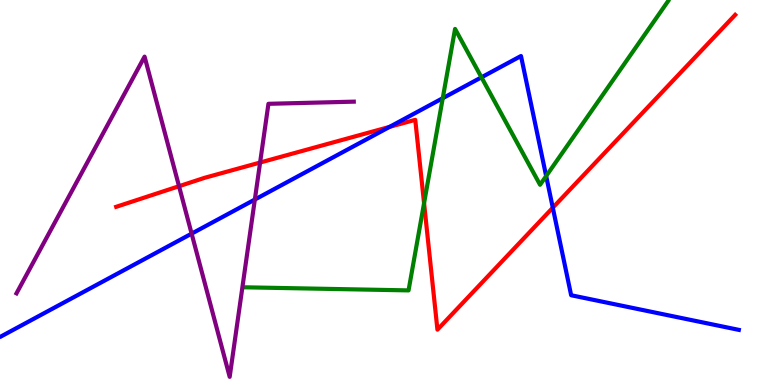[{'lines': ['blue', 'red'], 'intersections': [{'x': 5.03, 'y': 6.7}, {'x': 7.13, 'y': 4.6}]}, {'lines': ['green', 'red'], 'intersections': [{'x': 5.47, 'y': 4.72}]}, {'lines': ['purple', 'red'], 'intersections': [{'x': 2.31, 'y': 5.16}, {'x': 3.36, 'y': 5.78}]}, {'lines': ['blue', 'green'], 'intersections': [{'x': 5.71, 'y': 7.45}, {'x': 6.21, 'y': 7.99}, {'x': 7.05, 'y': 5.43}]}, {'lines': ['blue', 'purple'], 'intersections': [{'x': 2.47, 'y': 3.93}, {'x': 3.29, 'y': 4.82}]}, {'lines': ['green', 'purple'], 'intersections': []}]